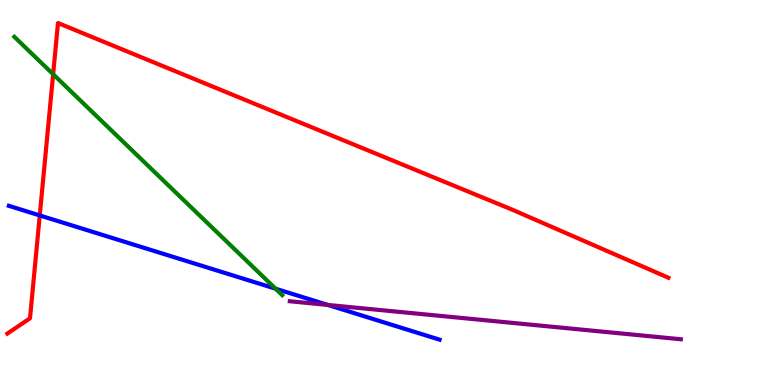[{'lines': ['blue', 'red'], 'intersections': [{'x': 0.513, 'y': 4.4}]}, {'lines': ['green', 'red'], 'intersections': [{'x': 0.686, 'y': 8.07}]}, {'lines': ['purple', 'red'], 'intersections': []}, {'lines': ['blue', 'green'], 'intersections': [{'x': 3.56, 'y': 2.5}]}, {'lines': ['blue', 'purple'], 'intersections': [{'x': 4.23, 'y': 2.08}]}, {'lines': ['green', 'purple'], 'intersections': []}]